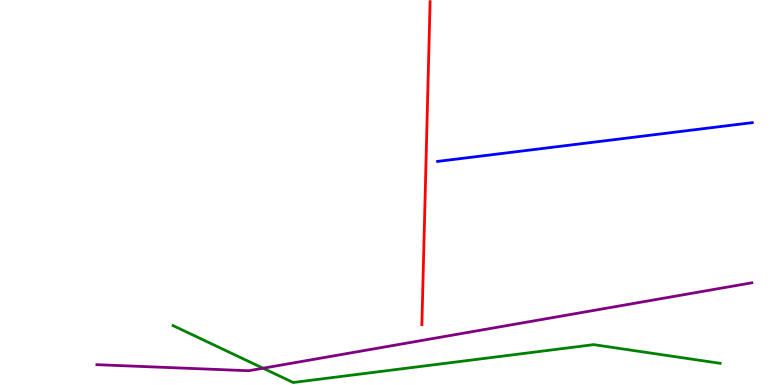[{'lines': ['blue', 'red'], 'intersections': []}, {'lines': ['green', 'red'], 'intersections': []}, {'lines': ['purple', 'red'], 'intersections': []}, {'lines': ['blue', 'green'], 'intersections': []}, {'lines': ['blue', 'purple'], 'intersections': []}, {'lines': ['green', 'purple'], 'intersections': [{'x': 3.39, 'y': 0.436}]}]